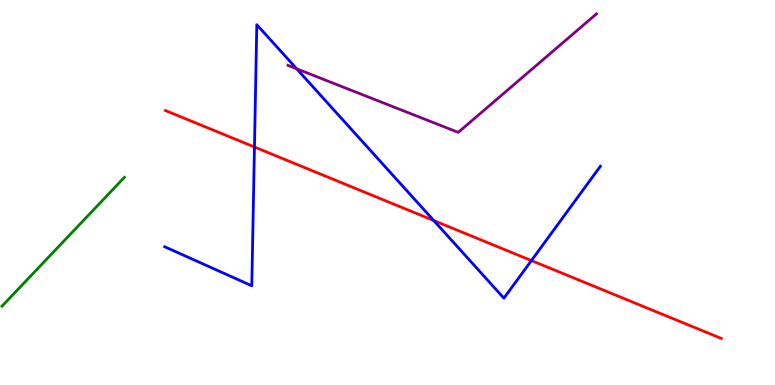[{'lines': ['blue', 'red'], 'intersections': [{'x': 3.28, 'y': 6.18}, {'x': 5.6, 'y': 4.27}, {'x': 6.86, 'y': 3.23}]}, {'lines': ['green', 'red'], 'intersections': []}, {'lines': ['purple', 'red'], 'intersections': []}, {'lines': ['blue', 'green'], 'intersections': []}, {'lines': ['blue', 'purple'], 'intersections': [{'x': 3.83, 'y': 8.21}]}, {'lines': ['green', 'purple'], 'intersections': []}]